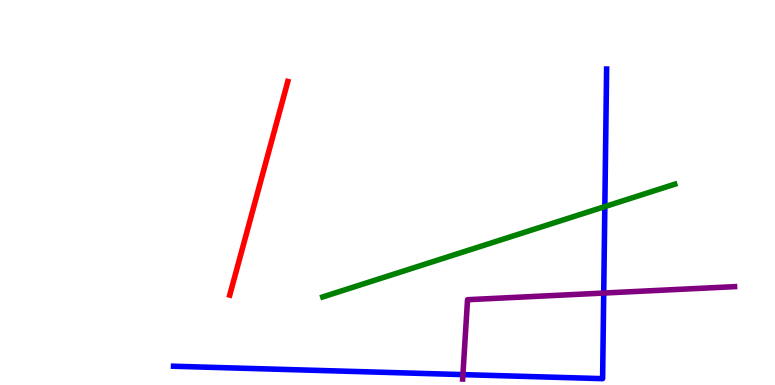[{'lines': ['blue', 'red'], 'intersections': []}, {'lines': ['green', 'red'], 'intersections': []}, {'lines': ['purple', 'red'], 'intersections': []}, {'lines': ['blue', 'green'], 'intersections': [{'x': 7.8, 'y': 4.63}]}, {'lines': ['blue', 'purple'], 'intersections': [{'x': 5.97, 'y': 0.27}, {'x': 7.79, 'y': 2.39}]}, {'lines': ['green', 'purple'], 'intersections': []}]